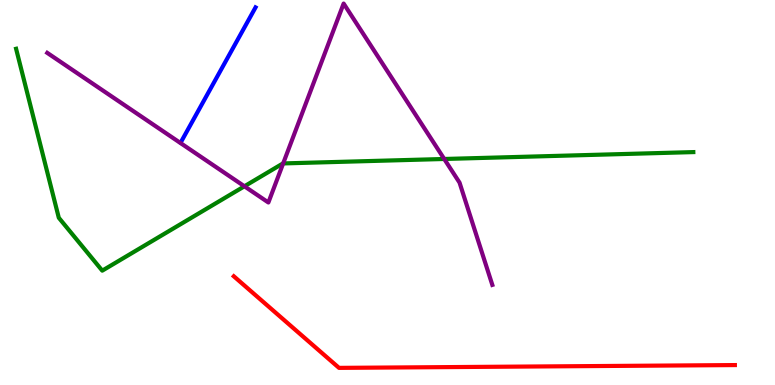[{'lines': ['blue', 'red'], 'intersections': []}, {'lines': ['green', 'red'], 'intersections': []}, {'lines': ['purple', 'red'], 'intersections': []}, {'lines': ['blue', 'green'], 'intersections': []}, {'lines': ['blue', 'purple'], 'intersections': []}, {'lines': ['green', 'purple'], 'intersections': [{'x': 3.15, 'y': 5.16}, {'x': 3.65, 'y': 5.76}, {'x': 5.73, 'y': 5.87}]}]